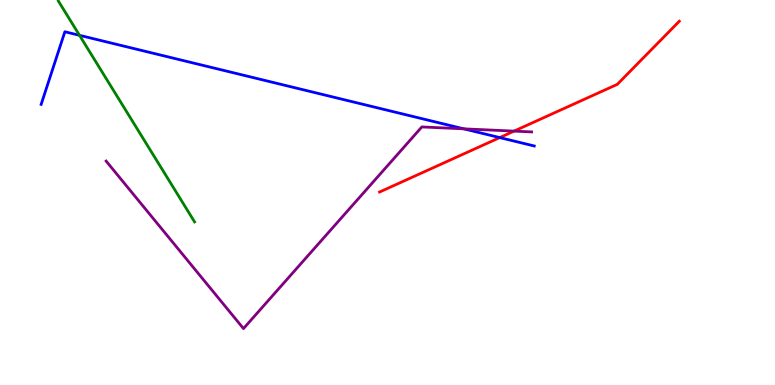[{'lines': ['blue', 'red'], 'intersections': [{'x': 6.45, 'y': 6.43}]}, {'lines': ['green', 'red'], 'intersections': []}, {'lines': ['purple', 'red'], 'intersections': [{'x': 6.63, 'y': 6.59}]}, {'lines': ['blue', 'green'], 'intersections': [{'x': 1.03, 'y': 9.08}]}, {'lines': ['blue', 'purple'], 'intersections': [{'x': 5.98, 'y': 6.65}]}, {'lines': ['green', 'purple'], 'intersections': []}]